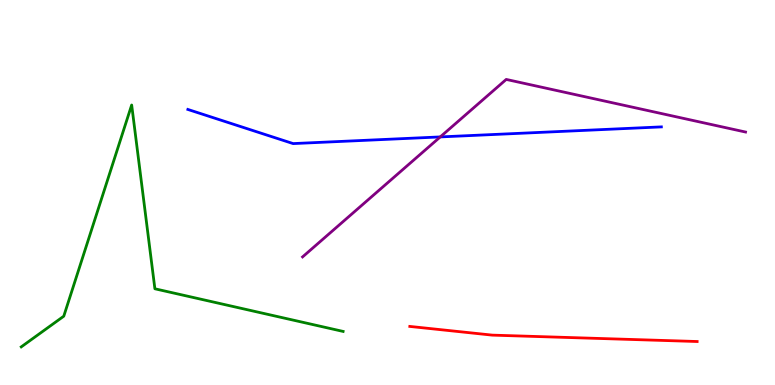[{'lines': ['blue', 'red'], 'intersections': []}, {'lines': ['green', 'red'], 'intersections': []}, {'lines': ['purple', 'red'], 'intersections': []}, {'lines': ['blue', 'green'], 'intersections': []}, {'lines': ['blue', 'purple'], 'intersections': [{'x': 5.68, 'y': 6.44}]}, {'lines': ['green', 'purple'], 'intersections': []}]